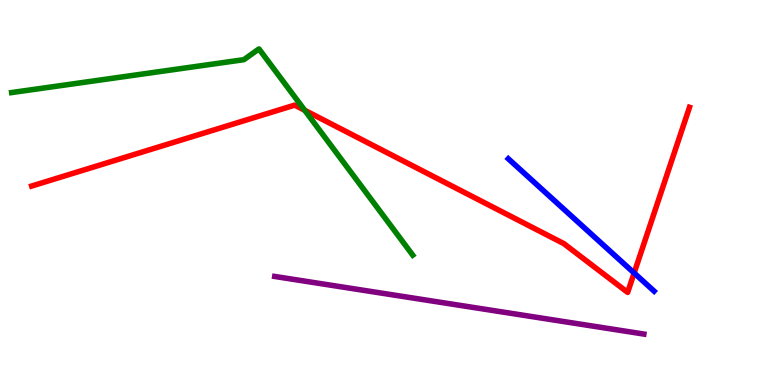[{'lines': ['blue', 'red'], 'intersections': [{'x': 8.18, 'y': 2.91}]}, {'lines': ['green', 'red'], 'intersections': [{'x': 3.93, 'y': 7.14}]}, {'lines': ['purple', 'red'], 'intersections': []}, {'lines': ['blue', 'green'], 'intersections': []}, {'lines': ['blue', 'purple'], 'intersections': []}, {'lines': ['green', 'purple'], 'intersections': []}]